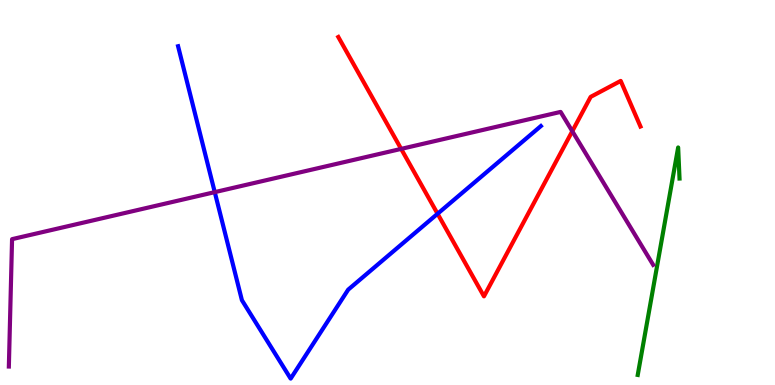[{'lines': ['blue', 'red'], 'intersections': [{'x': 5.65, 'y': 4.45}]}, {'lines': ['green', 'red'], 'intersections': []}, {'lines': ['purple', 'red'], 'intersections': [{'x': 5.18, 'y': 6.13}, {'x': 7.38, 'y': 6.59}]}, {'lines': ['blue', 'green'], 'intersections': []}, {'lines': ['blue', 'purple'], 'intersections': [{'x': 2.77, 'y': 5.01}]}, {'lines': ['green', 'purple'], 'intersections': []}]